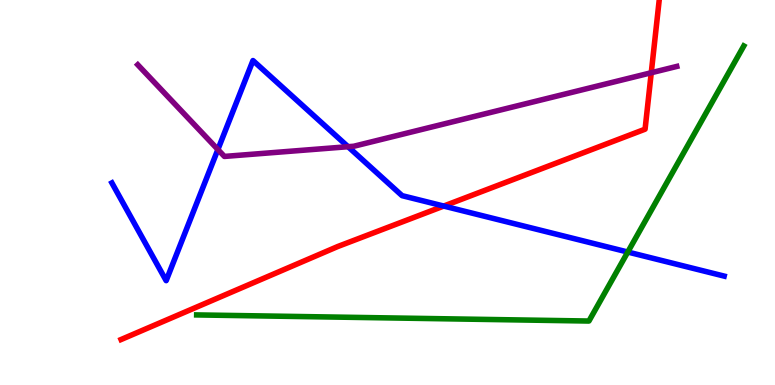[{'lines': ['blue', 'red'], 'intersections': [{'x': 5.73, 'y': 4.65}]}, {'lines': ['green', 'red'], 'intersections': []}, {'lines': ['purple', 'red'], 'intersections': [{'x': 8.4, 'y': 8.11}]}, {'lines': ['blue', 'green'], 'intersections': [{'x': 8.1, 'y': 3.45}]}, {'lines': ['blue', 'purple'], 'intersections': [{'x': 2.81, 'y': 6.12}, {'x': 4.49, 'y': 6.19}]}, {'lines': ['green', 'purple'], 'intersections': []}]